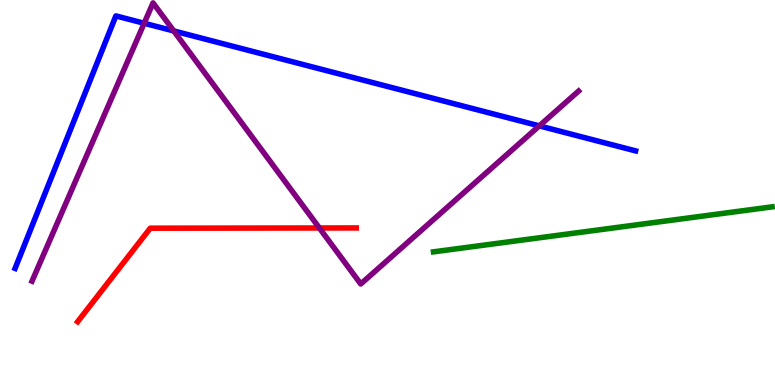[{'lines': ['blue', 'red'], 'intersections': []}, {'lines': ['green', 'red'], 'intersections': []}, {'lines': ['purple', 'red'], 'intersections': [{'x': 4.12, 'y': 4.08}]}, {'lines': ['blue', 'green'], 'intersections': []}, {'lines': ['blue', 'purple'], 'intersections': [{'x': 1.86, 'y': 9.4}, {'x': 2.24, 'y': 9.2}, {'x': 6.96, 'y': 6.73}]}, {'lines': ['green', 'purple'], 'intersections': []}]